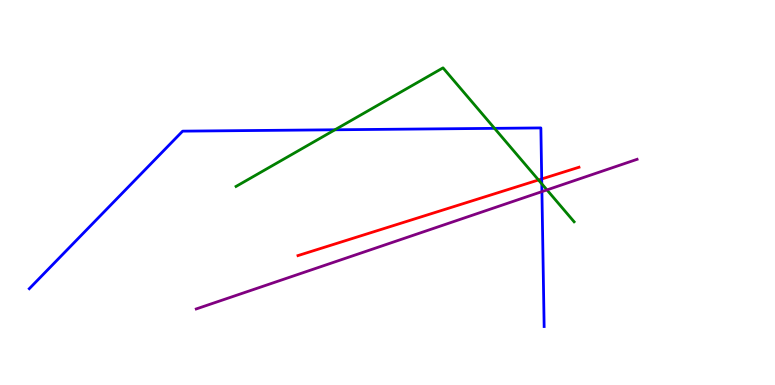[{'lines': ['blue', 'red'], 'intersections': [{'x': 6.99, 'y': 5.35}]}, {'lines': ['green', 'red'], 'intersections': [{'x': 6.95, 'y': 5.33}]}, {'lines': ['purple', 'red'], 'intersections': []}, {'lines': ['blue', 'green'], 'intersections': [{'x': 4.32, 'y': 6.63}, {'x': 6.38, 'y': 6.67}, {'x': 6.99, 'y': 5.23}]}, {'lines': ['blue', 'purple'], 'intersections': [{'x': 6.99, 'y': 5.02}]}, {'lines': ['green', 'purple'], 'intersections': [{'x': 7.06, 'y': 5.07}]}]